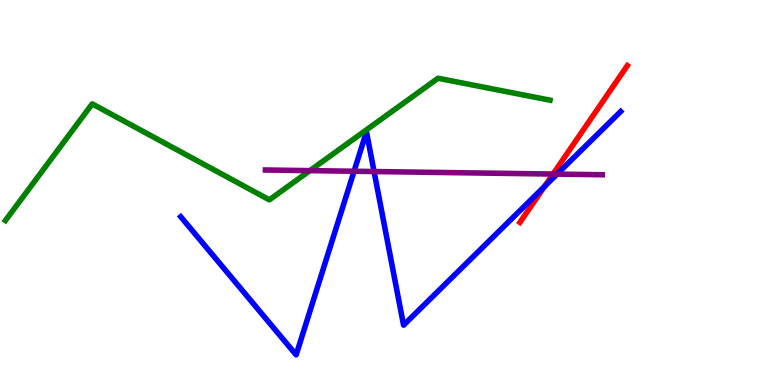[{'lines': ['blue', 'red'], 'intersections': [{'x': 7.03, 'y': 5.16}]}, {'lines': ['green', 'red'], 'intersections': []}, {'lines': ['purple', 'red'], 'intersections': [{'x': 7.14, 'y': 5.48}]}, {'lines': ['blue', 'green'], 'intersections': []}, {'lines': ['blue', 'purple'], 'intersections': [{'x': 4.57, 'y': 5.55}, {'x': 4.83, 'y': 5.54}, {'x': 7.19, 'y': 5.48}]}, {'lines': ['green', 'purple'], 'intersections': [{'x': 4.0, 'y': 5.57}]}]